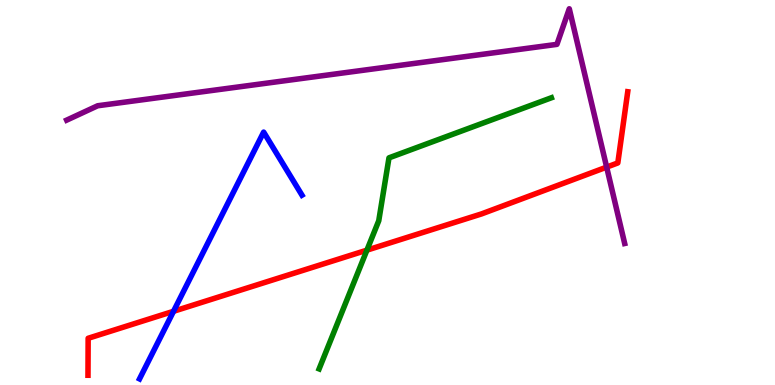[{'lines': ['blue', 'red'], 'intersections': [{'x': 2.24, 'y': 1.91}]}, {'lines': ['green', 'red'], 'intersections': [{'x': 4.73, 'y': 3.5}]}, {'lines': ['purple', 'red'], 'intersections': [{'x': 7.83, 'y': 5.66}]}, {'lines': ['blue', 'green'], 'intersections': []}, {'lines': ['blue', 'purple'], 'intersections': []}, {'lines': ['green', 'purple'], 'intersections': []}]